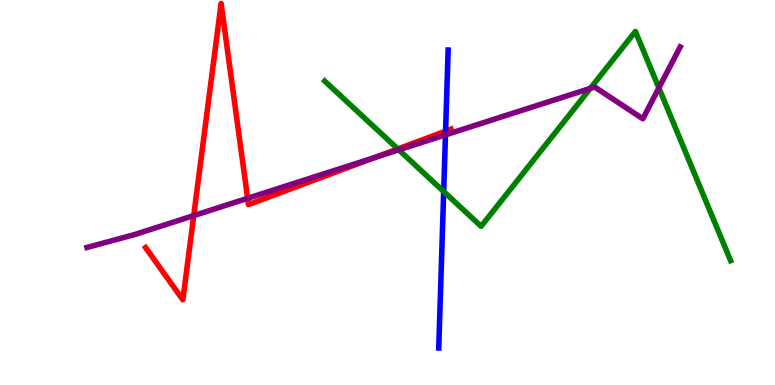[{'lines': ['blue', 'red'], 'intersections': [{'x': 5.75, 'y': 6.59}]}, {'lines': ['green', 'red'], 'intersections': [{'x': 5.13, 'y': 6.13}]}, {'lines': ['purple', 'red'], 'intersections': [{'x': 2.5, 'y': 4.4}, {'x': 3.2, 'y': 4.85}, {'x': 4.83, 'y': 5.91}]}, {'lines': ['blue', 'green'], 'intersections': [{'x': 5.72, 'y': 5.02}]}, {'lines': ['blue', 'purple'], 'intersections': [{'x': 5.75, 'y': 6.5}]}, {'lines': ['green', 'purple'], 'intersections': [{'x': 5.15, 'y': 6.11}, {'x': 7.62, 'y': 7.7}, {'x': 8.5, 'y': 7.72}]}]